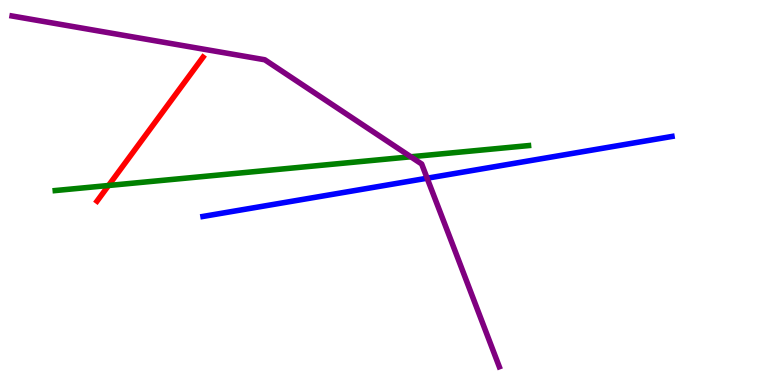[{'lines': ['blue', 'red'], 'intersections': []}, {'lines': ['green', 'red'], 'intersections': [{'x': 1.4, 'y': 5.18}]}, {'lines': ['purple', 'red'], 'intersections': []}, {'lines': ['blue', 'green'], 'intersections': []}, {'lines': ['blue', 'purple'], 'intersections': [{'x': 5.51, 'y': 5.37}]}, {'lines': ['green', 'purple'], 'intersections': [{'x': 5.3, 'y': 5.93}]}]